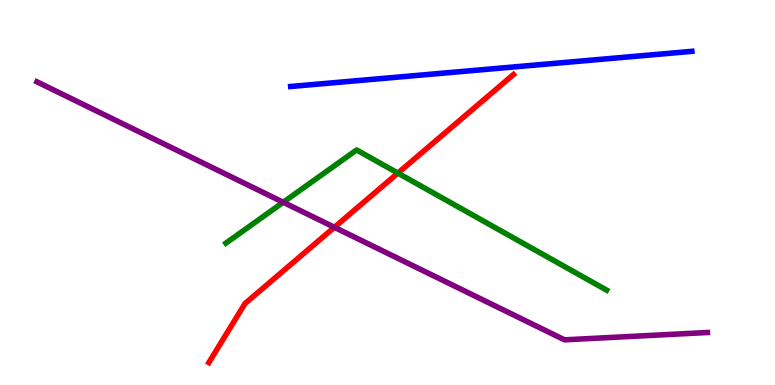[{'lines': ['blue', 'red'], 'intersections': []}, {'lines': ['green', 'red'], 'intersections': [{'x': 5.13, 'y': 5.5}]}, {'lines': ['purple', 'red'], 'intersections': [{'x': 4.31, 'y': 4.1}]}, {'lines': ['blue', 'green'], 'intersections': []}, {'lines': ['blue', 'purple'], 'intersections': []}, {'lines': ['green', 'purple'], 'intersections': [{'x': 3.65, 'y': 4.75}]}]